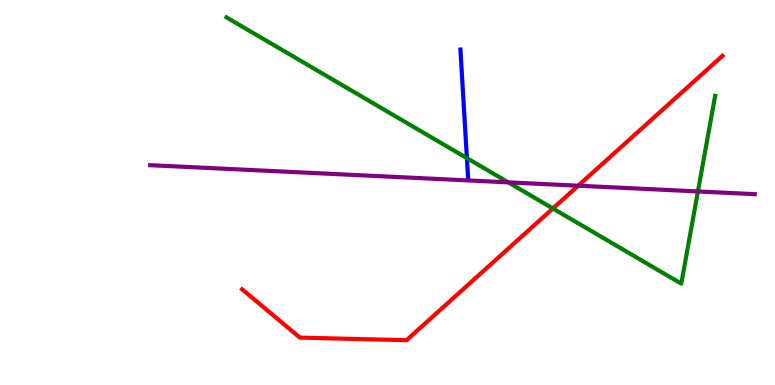[{'lines': ['blue', 'red'], 'intersections': []}, {'lines': ['green', 'red'], 'intersections': [{'x': 7.13, 'y': 4.59}]}, {'lines': ['purple', 'red'], 'intersections': [{'x': 7.46, 'y': 5.18}]}, {'lines': ['blue', 'green'], 'intersections': [{'x': 6.02, 'y': 5.89}]}, {'lines': ['blue', 'purple'], 'intersections': []}, {'lines': ['green', 'purple'], 'intersections': [{'x': 6.56, 'y': 5.26}, {'x': 9.01, 'y': 5.03}]}]